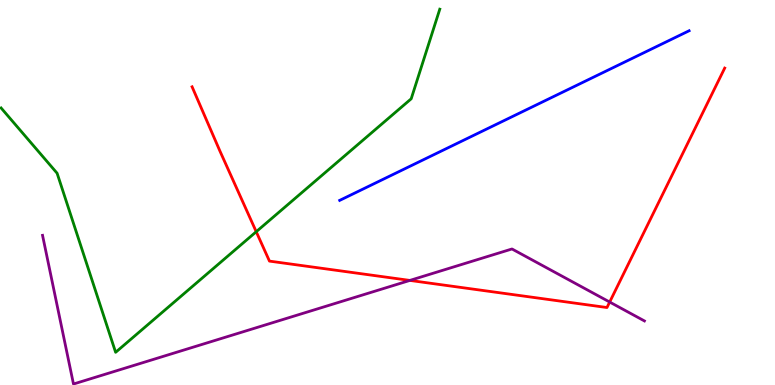[{'lines': ['blue', 'red'], 'intersections': []}, {'lines': ['green', 'red'], 'intersections': [{'x': 3.31, 'y': 3.98}]}, {'lines': ['purple', 'red'], 'intersections': [{'x': 5.29, 'y': 2.72}, {'x': 7.87, 'y': 2.15}]}, {'lines': ['blue', 'green'], 'intersections': []}, {'lines': ['blue', 'purple'], 'intersections': []}, {'lines': ['green', 'purple'], 'intersections': []}]